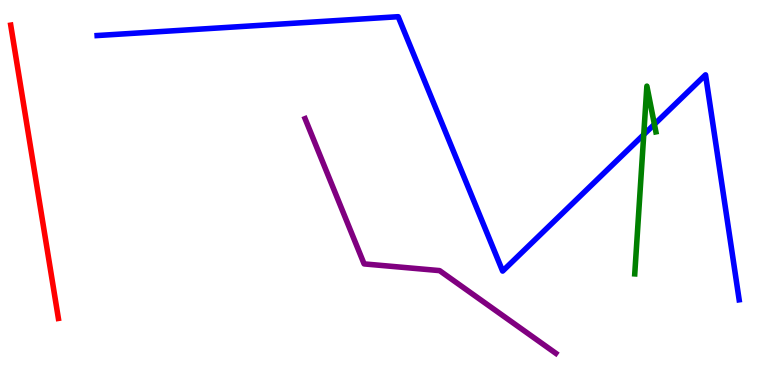[{'lines': ['blue', 'red'], 'intersections': []}, {'lines': ['green', 'red'], 'intersections': []}, {'lines': ['purple', 'red'], 'intersections': []}, {'lines': ['blue', 'green'], 'intersections': [{'x': 8.31, 'y': 6.5}, {'x': 8.44, 'y': 6.77}]}, {'lines': ['blue', 'purple'], 'intersections': []}, {'lines': ['green', 'purple'], 'intersections': []}]